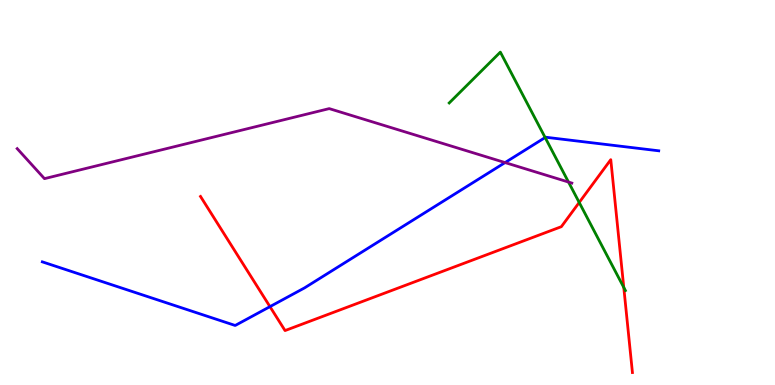[{'lines': ['blue', 'red'], 'intersections': [{'x': 3.48, 'y': 2.04}]}, {'lines': ['green', 'red'], 'intersections': [{'x': 7.47, 'y': 4.74}, {'x': 8.05, 'y': 2.53}]}, {'lines': ['purple', 'red'], 'intersections': []}, {'lines': ['blue', 'green'], 'intersections': [{'x': 7.03, 'y': 6.43}]}, {'lines': ['blue', 'purple'], 'intersections': [{'x': 6.52, 'y': 5.78}]}, {'lines': ['green', 'purple'], 'intersections': [{'x': 7.34, 'y': 5.27}]}]